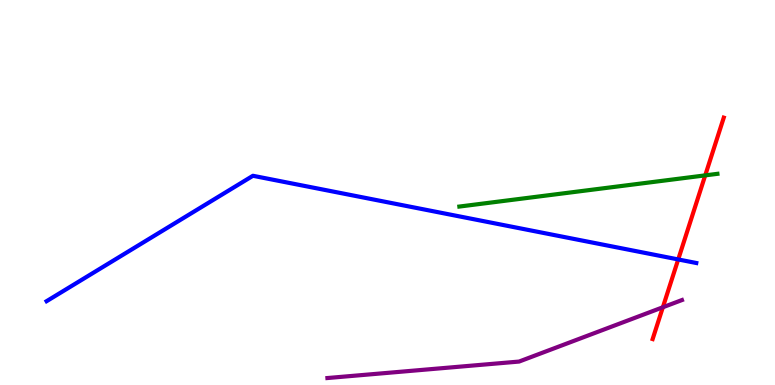[{'lines': ['blue', 'red'], 'intersections': [{'x': 8.75, 'y': 3.26}]}, {'lines': ['green', 'red'], 'intersections': [{'x': 9.1, 'y': 5.44}]}, {'lines': ['purple', 'red'], 'intersections': [{'x': 8.55, 'y': 2.02}]}, {'lines': ['blue', 'green'], 'intersections': []}, {'lines': ['blue', 'purple'], 'intersections': []}, {'lines': ['green', 'purple'], 'intersections': []}]